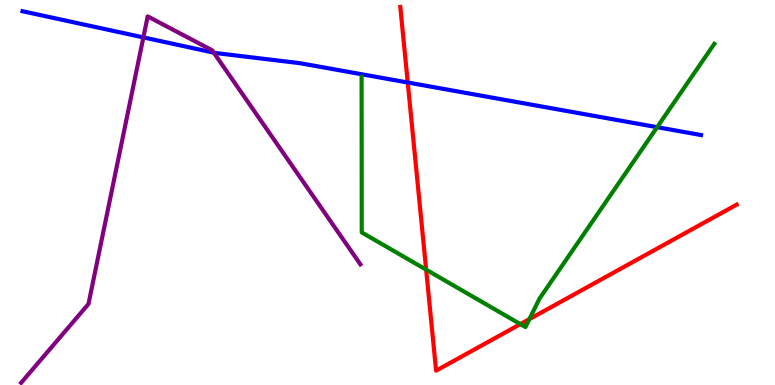[{'lines': ['blue', 'red'], 'intersections': [{'x': 5.26, 'y': 7.86}]}, {'lines': ['green', 'red'], 'intersections': [{'x': 5.5, 'y': 3.0}, {'x': 6.71, 'y': 1.58}, {'x': 6.83, 'y': 1.71}]}, {'lines': ['purple', 'red'], 'intersections': []}, {'lines': ['blue', 'green'], 'intersections': [{'x': 8.48, 'y': 6.7}]}, {'lines': ['blue', 'purple'], 'intersections': [{'x': 1.85, 'y': 9.03}, {'x': 2.76, 'y': 8.63}]}, {'lines': ['green', 'purple'], 'intersections': []}]